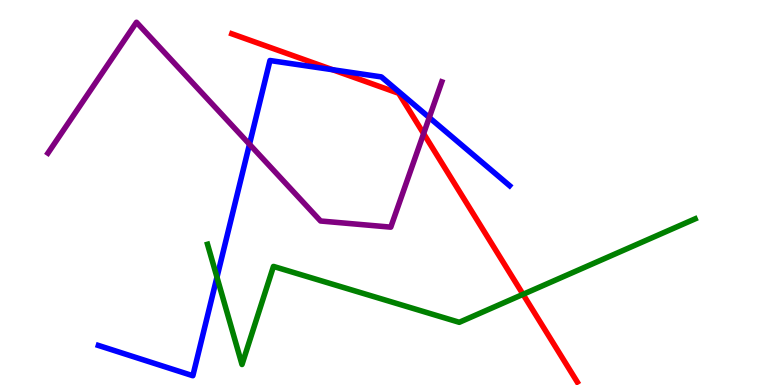[{'lines': ['blue', 'red'], 'intersections': [{'x': 4.29, 'y': 8.19}]}, {'lines': ['green', 'red'], 'intersections': [{'x': 6.75, 'y': 2.36}]}, {'lines': ['purple', 'red'], 'intersections': [{'x': 5.47, 'y': 6.53}]}, {'lines': ['blue', 'green'], 'intersections': [{'x': 2.8, 'y': 2.8}]}, {'lines': ['blue', 'purple'], 'intersections': [{'x': 3.22, 'y': 6.25}, {'x': 5.54, 'y': 6.95}]}, {'lines': ['green', 'purple'], 'intersections': []}]